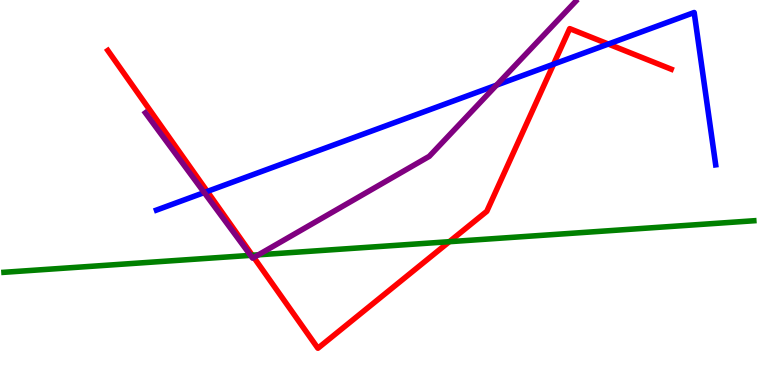[{'lines': ['blue', 'red'], 'intersections': [{'x': 2.67, 'y': 5.03}, {'x': 7.14, 'y': 8.33}, {'x': 7.85, 'y': 8.86}]}, {'lines': ['green', 'red'], 'intersections': [{'x': 3.26, 'y': 3.37}, {'x': 5.8, 'y': 3.72}]}, {'lines': ['purple', 'red'], 'intersections': [{'x': 3.28, 'y': 3.31}]}, {'lines': ['blue', 'green'], 'intersections': []}, {'lines': ['blue', 'purple'], 'intersections': [{'x': 2.64, 'y': 5.0}, {'x': 6.41, 'y': 7.79}]}, {'lines': ['green', 'purple'], 'intersections': [{'x': 3.23, 'y': 3.37}, {'x': 3.33, 'y': 3.38}]}]